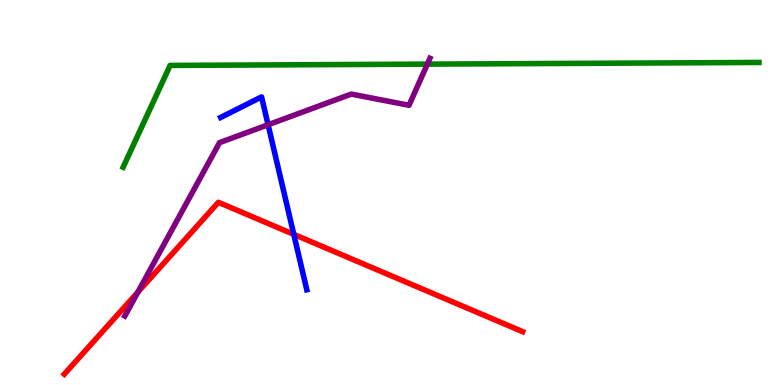[{'lines': ['blue', 'red'], 'intersections': [{'x': 3.79, 'y': 3.91}]}, {'lines': ['green', 'red'], 'intersections': []}, {'lines': ['purple', 'red'], 'intersections': [{'x': 1.78, 'y': 2.41}]}, {'lines': ['blue', 'green'], 'intersections': []}, {'lines': ['blue', 'purple'], 'intersections': [{'x': 3.46, 'y': 6.76}]}, {'lines': ['green', 'purple'], 'intersections': [{'x': 5.51, 'y': 8.33}]}]